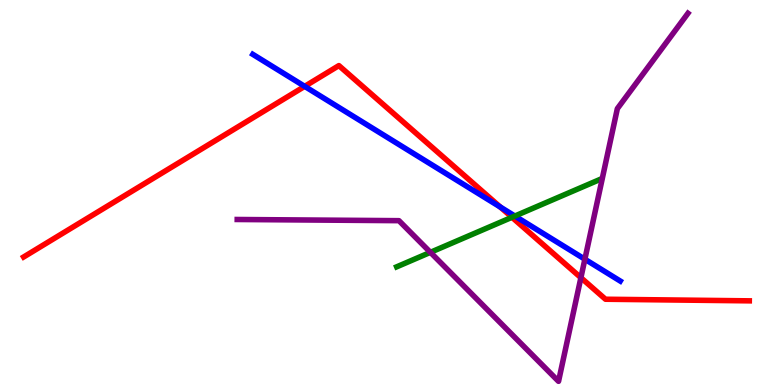[{'lines': ['blue', 'red'], 'intersections': [{'x': 3.93, 'y': 7.76}, {'x': 6.45, 'y': 4.62}]}, {'lines': ['green', 'red'], 'intersections': [{'x': 6.61, 'y': 4.36}]}, {'lines': ['purple', 'red'], 'intersections': [{'x': 7.5, 'y': 2.79}]}, {'lines': ['blue', 'green'], 'intersections': [{'x': 6.64, 'y': 4.39}]}, {'lines': ['blue', 'purple'], 'intersections': [{'x': 7.55, 'y': 3.27}]}, {'lines': ['green', 'purple'], 'intersections': [{'x': 5.55, 'y': 3.45}]}]